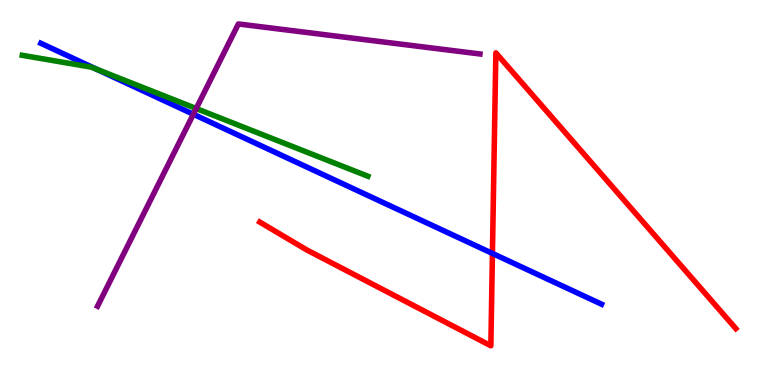[{'lines': ['blue', 'red'], 'intersections': [{'x': 6.35, 'y': 3.42}]}, {'lines': ['green', 'red'], 'intersections': []}, {'lines': ['purple', 'red'], 'intersections': []}, {'lines': ['blue', 'green'], 'intersections': [{'x': 1.25, 'y': 8.2}]}, {'lines': ['blue', 'purple'], 'intersections': [{'x': 2.49, 'y': 7.03}]}, {'lines': ['green', 'purple'], 'intersections': [{'x': 2.53, 'y': 7.18}]}]